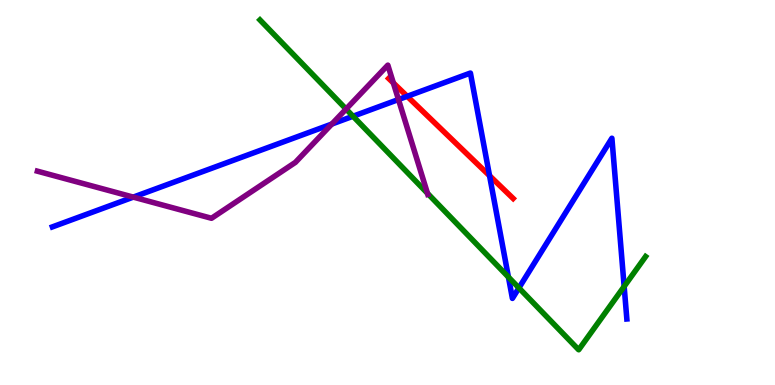[{'lines': ['blue', 'red'], 'intersections': [{'x': 5.25, 'y': 7.5}, {'x': 6.32, 'y': 5.44}]}, {'lines': ['green', 'red'], 'intersections': []}, {'lines': ['purple', 'red'], 'intersections': [{'x': 5.08, 'y': 7.85}]}, {'lines': ['blue', 'green'], 'intersections': [{'x': 4.56, 'y': 6.98}, {'x': 6.56, 'y': 2.8}, {'x': 6.7, 'y': 2.52}, {'x': 8.05, 'y': 2.56}]}, {'lines': ['blue', 'purple'], 'intersections': [{'x': 1.72, 'y': 4.88}, {'x': 4.28, 'y': 6.78}, {'x': 5.14, 'y': 7.42}]}, {'lines': ['green', 'purple'], 'intersections': [{'x': 4.47, 'y': 7.17}, {'x': 5.52, 'y': 4.98}]}]